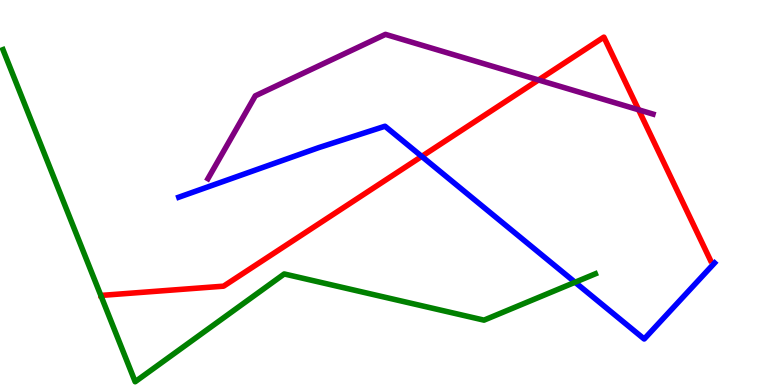[{'lines': ['blue', 'red'], 'intersections': [{'x': 5.44, 'y': 5.94}]}, {'lines': ['green', 'red'], 'intersections': []}, {'lines': ['purple', 'red'], 'intersections': [{'x': 6.95, 'y': 7.92}, {'x': 8.24, 'y': 7.15}]}, {'lines': ['blue', 'green'], 'intersections': [{'x': 7.42, 'y': 2.67}]}, {'lines': ['blue', 'purple'], 'intersections': []}, {'lines': ['green', 'purple'], 'intersections': []}]